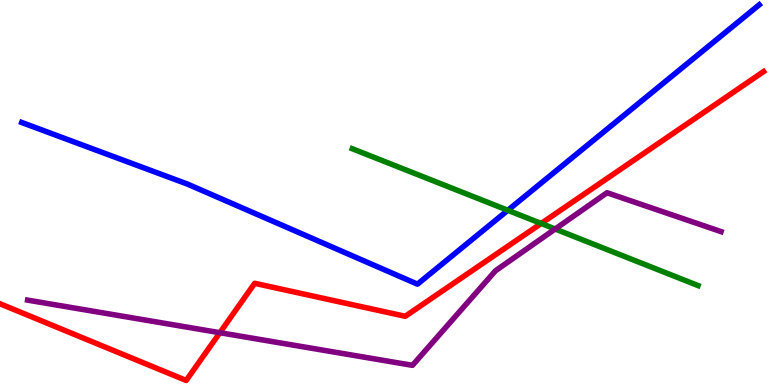[{'lines': ['blue', 'red'], 'intersections': []}, {'lines': ['green', 'red'], 'intersections': [{'x': 6.98, 'y': 4.2}]}, {'lines': ['purple', 'red'], 'intersections': [{'x': 2.84, 'y': 1.36}]}, {'lines': ['blue', 'green'], 'intersections': [{'x': 6.55, 'y': 4.54}]}, {'lines': ['blue', 'purple'], 'intersections': []}, {'lines': ['green', 'purple'], 'intersections': [{'x': 7.16, 'y': 4.05}]}]